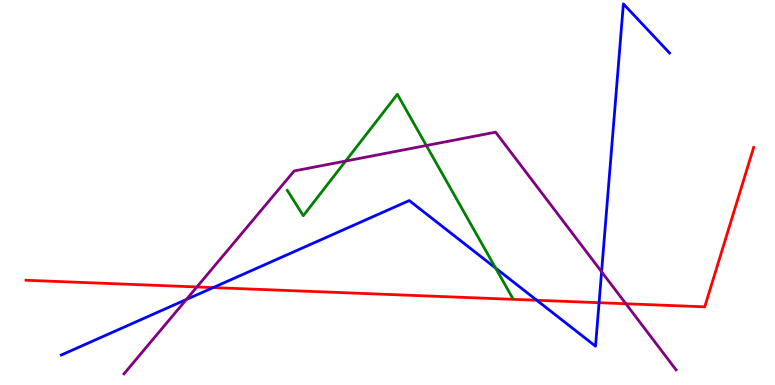[{'lines': ['blue', 'red'], 'intersections': [{'x': 2.75, 'y': 2.53}, {'x': 6.93, 'y': 2.2}, {'x': 7.73, 'y': 2.14}]}, {'lines': ['green', 'red'], 'intersections': []}, {'lines': ['purple', 'red'], 'intersections': [{'x': 2.54, 'y': 2.55}, {'x': 8.08, 'y': 2.11}]}, {'lines': ['blue', 'green'], 'intersections': [{'x': 6.4, 'y': 3.04}]}, {'lines': ['blue', 'purple'], 'intersections': [{'x': 2.4, 'y': 2.22}, {'x': 7.76, 'y': 2.94}]}, {'lines': ['green', 'purple'], 'intersections': [{'x': 4.46, 'y': 5.82}, {'x': 5.5, 'y': 6.22}]}]